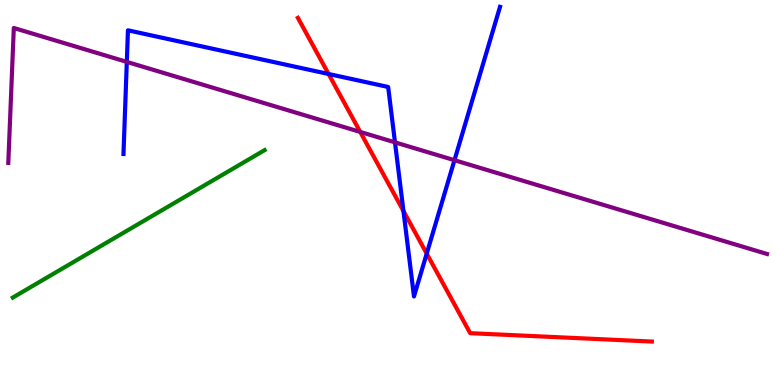[{'lines': ['blue', 'red'], 'intersections': [{'x': 4.24, 'y': 8.08}, {'x': 5.21, 'y': 4.52}, {'x': 5.51, 'y': 3.41}]}, {'lines': ['green', 'red'], 'intersections': []}, {'lines': ['purple', 'red'], 'intersections': [{'x': 4.65, 'y': 6.57}]}, {'lines': ['blue', 'green'], 'intersections': []}, {'lines': ['blue', 'purple'], 'intersections': [{'x': 1.64, 'y': 8.39}, {'x': 5.1, 'y': 6.3}, {'x': 5.86, 'y': 5.84}]}, {'lines': ['green', 'purple'], 'intersections': []}]